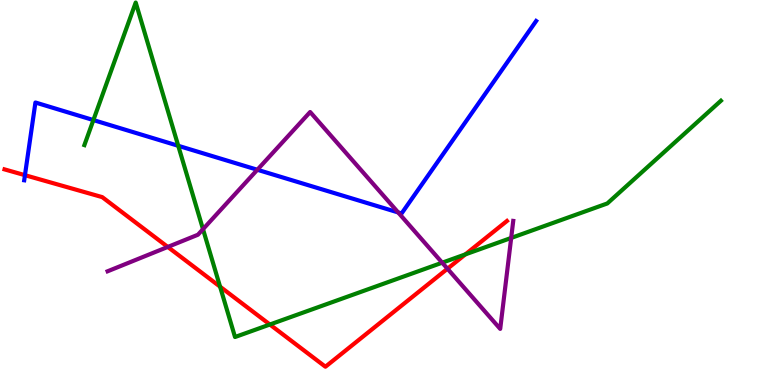[{'lines': ['blue', 'red'], 'intersections': [{'x': 0.322, 'y': 5.45}]}, {'lines': ['green', 'red'], 'intersections': [{'x': 2.84, 'y': 2.55}, {'x': 3.48, 'y': 1.57}, {'x': 6.0, 'y': 3.39}]}, {'lines': ['purple', 'red'], 'intersections': [{'x': 2.16, 'y': 3.59}, {'x': 5.77, 'y': 3.02}]}, {'lines': ['blue', 'green'], 'intersections': [{'x': 1.21, 'y': 6.88}, {'x': 2.3, 'y': 6.21}]}, {'lines': ['blue', 'purple'], 'intersections': [{'x': 3.32, 'y': 5.59}, {'x': 5.14, 'y': 4.48}]}, {'lines': ['green', 'purple'], 'intersections': [{'x': 2.62, 'y': 4.05}, {'x': 5.71, 'y': 3.18}, {'x': 6.6, 'y': 3.82}]}]